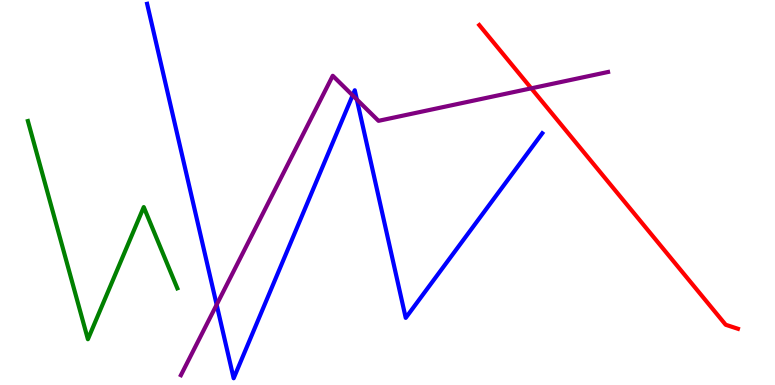[{'lines': ['blue', 'red'], 'intersections': []}, {'lines': ['green', 'red'], 'intersections': []}, {'lines': ['purple', 'red'], 'intersections': [{'x': 6.86, 'y': 7.71}]}, {'lines': ['blue', 'green'], 'intersections': []}, {'lines': ['blue', 'purple'], 'intersections': [{'x': 2.8, 'y': 2.09}, {'x': 4.55, 'y': 7.52}, {'x': 4.6, 'y': 7.42}]}, {'lines': ['green', 'purple'], 'intersections': []}]